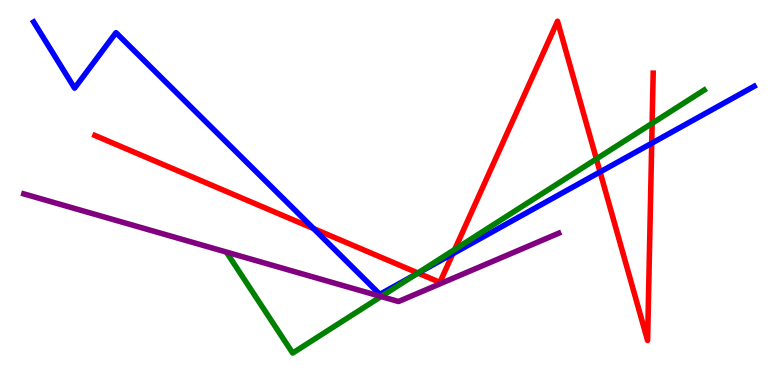[{'lines': ['blue', 'red'], 'intersections': [{'x': 4.05, 'y': 4.06}, {'x': 5.39, 'y': 2.91}, {'x': 5.84, 'y': 3.41}, {'x': 7.74, 'y': 5.53}, {'x': 8.41, 'y': 6.28}]}, {'lines': ['green', 'red'], 'intersections': [{'x': 5.39, 'y': 2.91}, {'x': 5.87, 'y': 3.52}, {'x': 7.7, 'y': 5.87}, {'x': 8.41, 'y': 6.8}]}, {'lines': ['purple', 'red'], 'intersections': []}, {'lines': ['blue', 'green'], 'intersections': [{'x': 5.36, 'y': 2.87}]}, {'lines': ['blue', 'purple'], 'intersections': []}, {'lines': ['green', 'purple'], 'intersections': [{'x': 4.92, 'y': 2.3}]}]